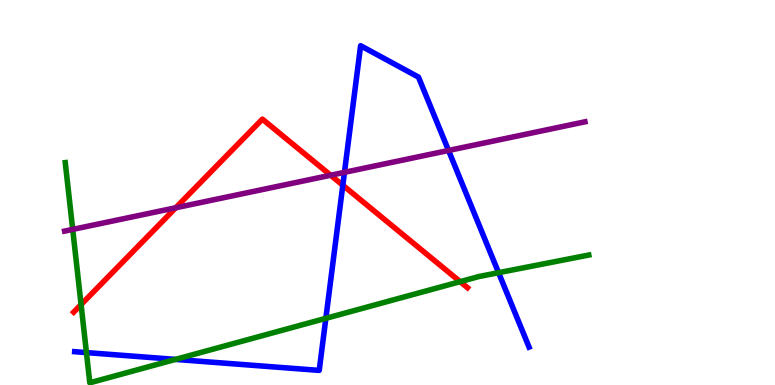[{'lines': ['blue', 'red'], 'intersections': [{'x': 4.42, 'y': 5.19}]}, {'lines': ['green', 'red'], 'intersections': [{'x': 1.05, 'y': 2.09}, {'x': 5.94, 'y': 2.68}]}, {'lines': ['purple', 'red'], 'intersections': [{'x': 2.27, 'y': 4.6}, {'x': 4.27, 'y': 5.45}]}, {'lines': ['blue', 'green'], 'intersections': [{'x': 1.12, 'y': 0.842}, {'x': 2.26, 'y': 0.665}, {'x': 4.2, 'y': 1.73}, {'x': 6.43, 'y': 2.92}]}, {'lines': ['blue', 'purple'], 'intersections': [{'x': 4.44, 'y': 5.52}, {'x': 5.79, 'y': 6.09}]}, {'lines': ['green', 'purple'], 'intersections': [{'x': 0.938, 'y': 4.04}]}]